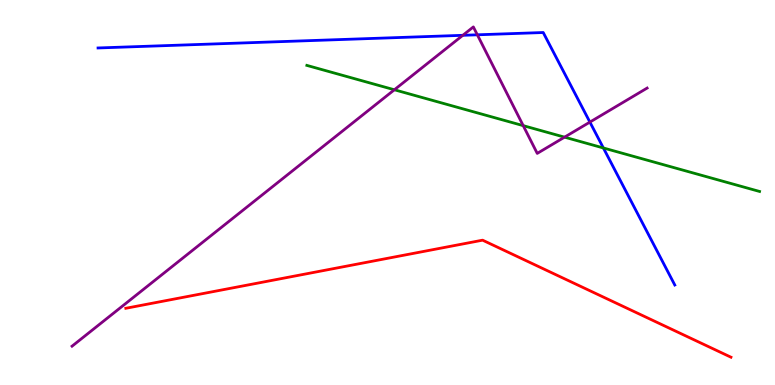[{'lines': ['blue', 'red'], 'intersections': []}, {'lines': ['green', 'red'], 'intersections': []}, {'lines': ['purple', 'red'], 'intersections': []}, {'lines': ['blue', 'green'], 'intersections': [{'x': 7.79, 'y': 6.16}]}, {'lines': ['blue', 'purple'], 'intersections': [{'x': 5.97, 'y': 9.08}, {'x': 6.16, 'y': 9.1}, {'x': 7.61, 'y': 6.83}]}, {'lines': ['green', 'purple'], 'intersections': [{'x': 5.09, 'y': 7.67}, {'x': 6.75, 'y': 6.74}, {'x': 7.28, 'y': 6.44}]}]